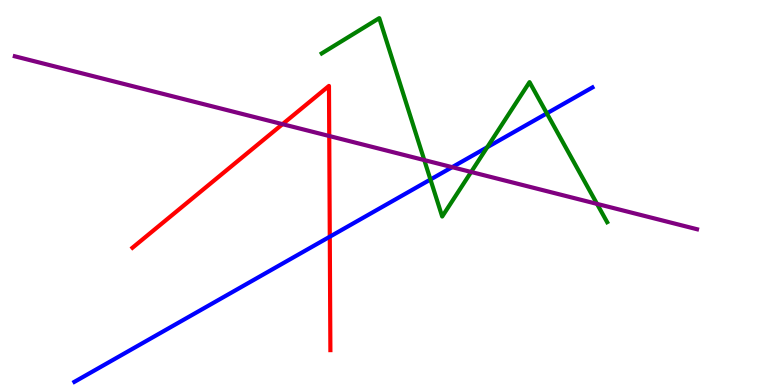[{'lines': ['blue', 'red'], 'intersections': [{'x': 4.26, 'y': 3.85}]}, {'lines': ['green', 'red'], 'intersections': []}, {'lines': ['purple', 'red'], 'intersections': [{'x': 3.65, 'y': 6.78}, {'x': 4.25, 'y': 6.47}]}, {'lines': ['blue', 'green'], 'intersections': [{'x': 5.55, 'y': 5.34}, {'x': 6.29, 'y': 6.18}, {'x': 7.06, 'y': 7.06}]}, {'lines': ['blue', 'purple'], 'intersections': [{'x': 5.83, 'y': 5.66}]}, {'lines': ['green', 'purple'], 'intersections': [{'x': 5.47, 'y': 5.84}, {'x': 6.08, 'y': 5.53}, {'x': 7.7, 'y': 4.7}]}]